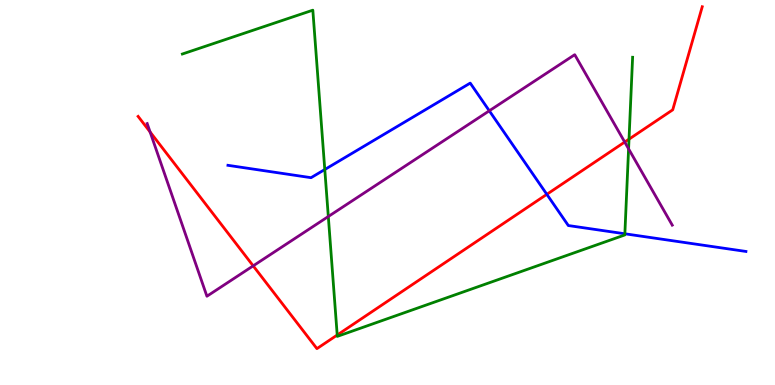[{'lines': ['blue', 'red'], 'intersections': [{'x': 7.06, 'y': 4.95}]}, {'lines': ['green', 'red'], 'intersections': [{'x': 4.35, 'y': 1.3}, {'x': 8.12, 'y': 6.39}]}, {'lines': ['purple', 'red'], 'intersections': [{'x': 1.94, 'y': 6.57}, {'x': 3.27, 'y': 3.09}, {'x': 8.06, 'y': 6.31}]}, {'lines': ['blue', 'green'], 'intersections': [{'x': 4.19, 'y': 5.6}, {'x': 8.06, 'y': 3.93}]}, {'lines': ['blue', 'purple'], 'intersections': [{'x': 6.31, 'y': 7.12}]}, {'lines': ['green', 'purple'], 'intersections': [{'x': 4.24, 'y': 4.38}, {'x': 8.11, 'y': 6.13}]}]